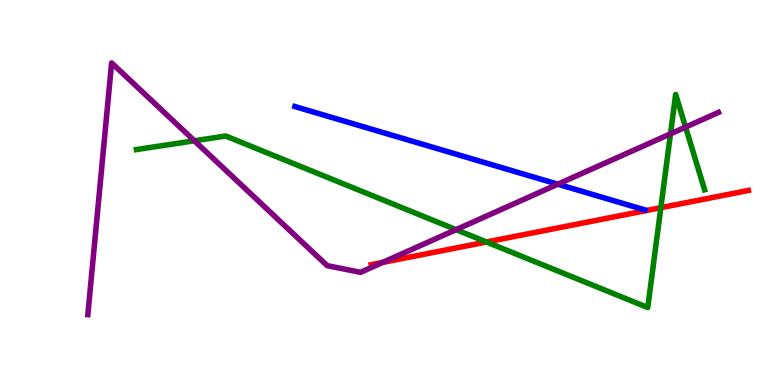[{'lines': ['blue', 'red'], 'intersections': []}, {'lines': ['green', 'red'], 'intersections': [{'x': 6.28, 'y': 3.71}, {'x': 8.53, 'y': 4.61}]}, {'lines': ['purple', 'red'], 'intersections': [{'x': 4.94, 'y': 3.18}]}, {'lines': ['blue', 'green'], 'intersections': []}, {'lines': ['blue', 'purple'], 'intersections': [{'x': 7.2, 'y': 5.22}]}, {'lines': ['green', 'purple'], 'intersections': [{'x': 2.51, 'y': 6.34}, {'x': 5.88, 'y': 4.04}, {'x': 8.65, 'y': 6.52}, {'x': 8.85, 'y': 6.7}]}]